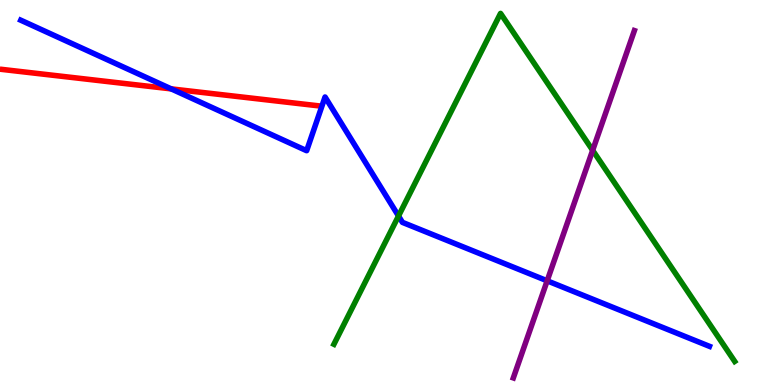[{'lines': ['blue', 'red'], 'intersections': [{'x': 2.21, 'y': 7.69}]}, {'lines': ['green', 'red'], 'intersections': []}, {'lines': ['purple', 'red'], 'intersections': []}, {'lines': ['blue', 'green'], 'intersections': [{'x': 5.14, 'y': 4.39}]}, {'lines': ['blue', 'purple'], 'intersections': [{'x': 7.06, 'y': 2.71}]}, {'lines': ['green', 'purple'], 'intersections': [{'x': 7.65, 'y': 6.1}]}]